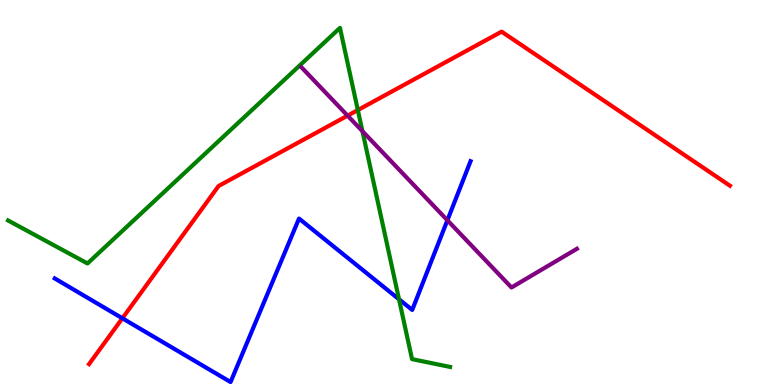[{'lines': ['blue', 'red'], 'intersections': [{'x': 1.58, 'y': 1.73}]}, {'lines': ['green', 'red'], 'intersections': [{'x': 4.62, 'y': 7.14}]}, {'lines': ['purple', 'red'], 'intersections': [{'x': 4.49, 'y': 7.0}]}, {'lines': ['blue', 'green'], 'intersections': [{'x': 5.15, 'y': 2.23}]}, {'lines': ['blue', 'purple'], 'intersections': [{'x': 5.77, 'y': 4.28}]}, {'lines': ['green', 'purple'], 'intersections': [{'x': 4.68, 'y': 6.59}]}]